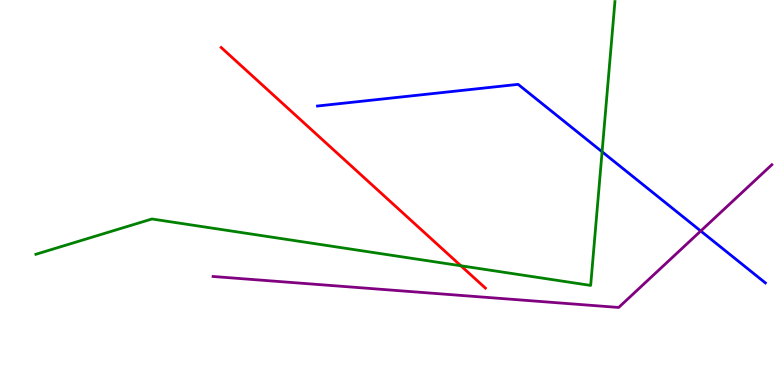[{'lines': ['blue', 'red'], 'intersections': []}, {'lines': ['green', 'red'], 'intersections': [{'x': 5.95, 'y': 3.1}]}, {'lines': ['purple', 'red'], 'intersections': []}, {'lines': ['blue', 'green'], 'intersections': [{'x': 7.77, 'y': 6.06}]}, {'lines': ['blue', 'purple'], 'intersections': [{'x': 9.04, 'y': 4.0}]}, {'lines': ['green', 'purple'], 'intersections': []}]